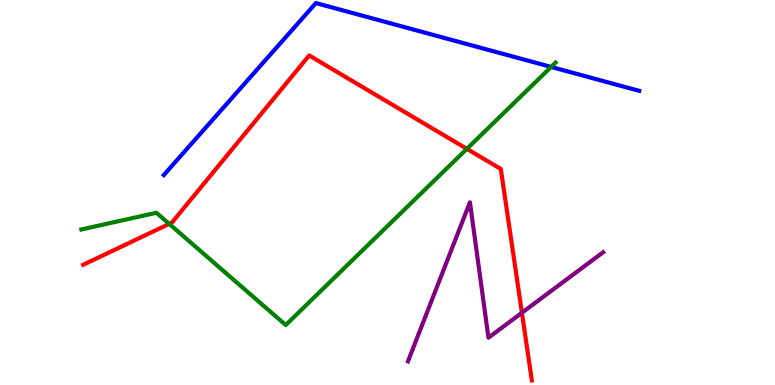[{'lines': ['blue', 'red'], 'intersections': []}, {'lines': ['green', 'red'], 'intersections': [{'x': 2.18, 'y': 4.18}, {'x': 6.02, 'y': 6.13}]}, {'lines': ['purple', 'red'], 'intersections': [{'x': 6.73, 'y': 1.88}]}, {'lines': ['blue', 'green'], 'intersections': [{'x': 7.11, 'y': 8.26}]}, {'lines': ['blue', 'purple'], 'intersections': []}, {'lines': ['green', 'purple'], 'intersections': []}]